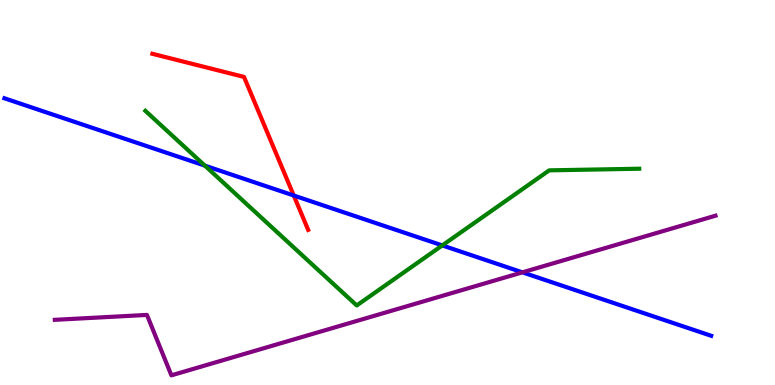[{'lines': ['blue', 'red'], 'intersections': [{'x': 3.79, 'y': 4.92}]}, {'lines': ['green', 'red'], 'intersections': []}, {'lines': ['purple', 'red'], 'intersections': []}, {'lines': ['blue', 'green'], 'intersections': [{'x': 2.64, 'y': 5.7}, {'x': 5.71, 'y': 3.63}]}, {'lines': ['blue', 'purple'], 'intersections': [{'x': 6.74, 'y': 2.93}]}, {'lines': ['green', 'purple'], 'intersections': []}]